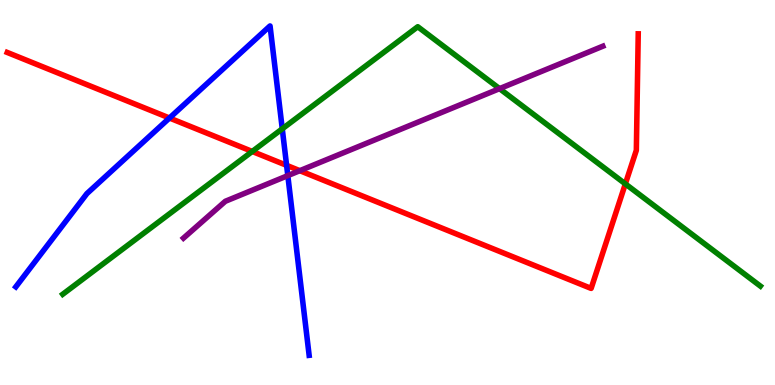[{'lines': ['blue', 'red'], 'intersections': [{'x': 2.19, 'y': 6.93}, {'x': 3.7, 'y': 5.71}]}, {'lines': ['green', 'red'], 'intersections': [{'x': 3.25, 'y': 6.07}, {'x': 8.07, 'y': 5.22}]}, {'lines': ['purple', 'red'], 'intersections': [{'x': 3.87, 'y': 5.57}]}, {'lines': ['blue', 'green'], 'intersections': [{'x': 3.64, 'y': 6.65}]}, {'lines': ['blue', 'purple'], 'intersections': [{'x': 3.71, 'y': 5.44}]}, {'lines': ['green', 'purple'], 'intersections': [{'x': 6.45, 'y': 7.7}]}]